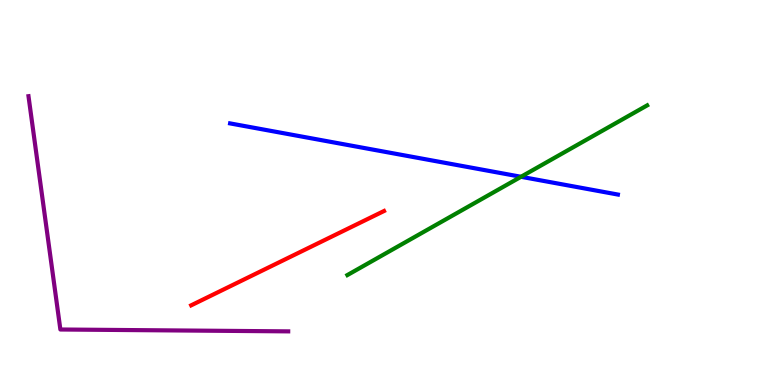[{'lines': ['blue', 'red'], 'intersections': []}, {'lines': ['green', 'red'], 'intersections': []}, {'lines': ['purple', 'red'], 'intersections': []}, {'lines': ['blue', 'green'], 'intersections': [{'x': 6.72, 'y': 5.41}]}, {'lines': ['blue', 'purple'], 'intersections': []}, {'lines': ['green', 'purple'], 'intersections': []}]